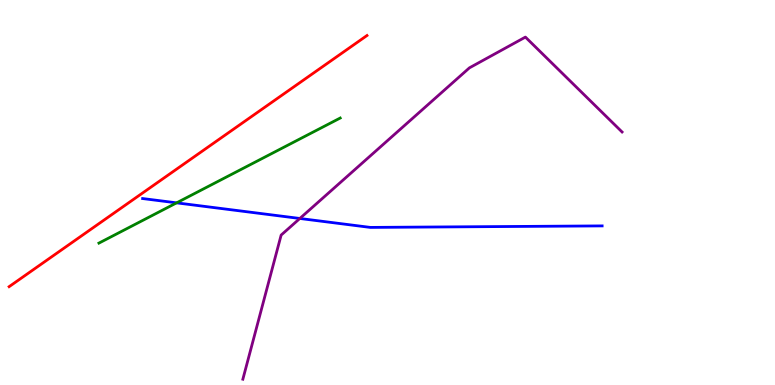[{'lines': ['blue', 'red'], 'intersections': []}, {'lines': ['green', 'red'], 'intersections': []}, {'lines': ['purple', 'red'], 'intersections': []}, {'lines': ['blue', 'green'], 'intersections': [{'x': 2.28, 'y': 4.73}]}, {'lines': ['blue', 'purple'], 'intersections': [{'x': 3.87, 'y': 4.33}]}, {'lines': ['green', 'purple'], 'intersections': []}]